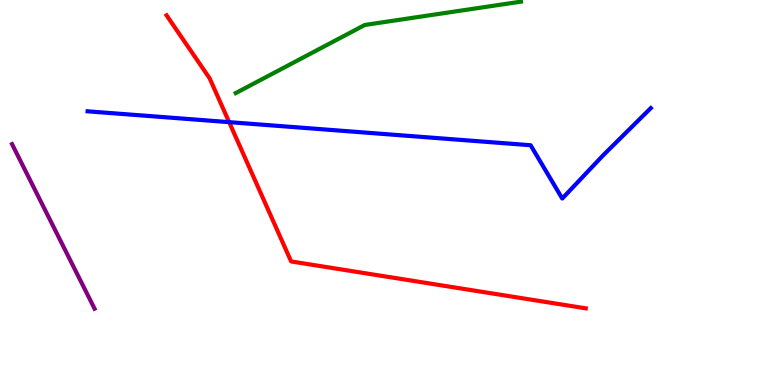[{'lines': ['blue', 'red'], 'intersections': [{'x': 2.96, 'y': 6.83}]}, {'lines': ['green', 'red'], 'intersections': []}, {'lines': ['purple', 'red'], 'intersections': []}, {'lines': ['blue', 'green'], 'intersections': []}, {'lines': ['blue', 'purple'], 'intersections': []}, {'lines': ['green', 'purple'], 'intersections': []}]